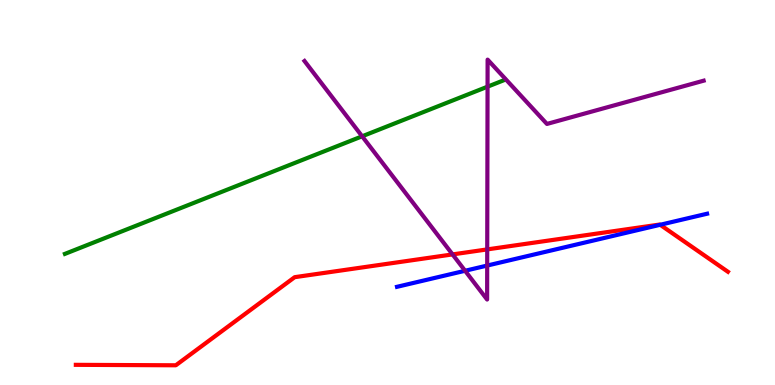[{'lines': ['blue', 'red'], 'intersections': [{'x': 8.52, 'y': 4.16}]}, {'lines': ['green', 'red'], 'intersections': []}, {'lines': ['purple', 'red'], 'intersections': [{'x': 5.84, 'y': 3.39}, {'x': 6.29, 'y': 3.52}]}, {'lines': ['blue', 'green'], 'intersections': []}, {'lines': ['blue', 'purple'], 'intersections': [{'x': 6.0, 'y': 2.97}, {'x': 6.29, 'y': 3.1}]}, {'lines': ['green', 'purple'], 'intersections': [{'x': 4.67, 'y': 6.46}, {'x': 6.29, 'y': 7.75}]}]